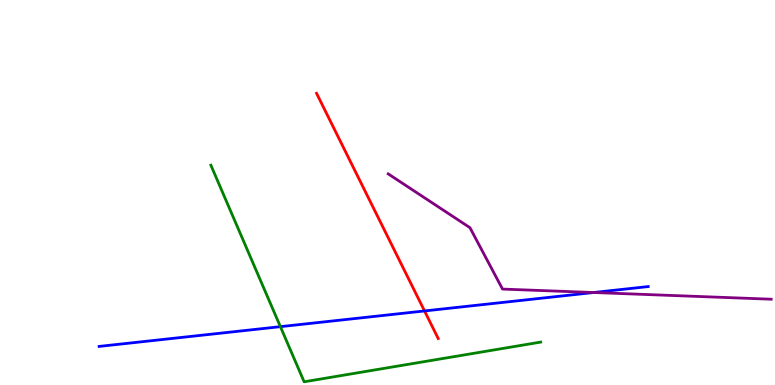[{'lines': ['blue', 'red'], 'intersections': [{'x': 5.48, 'y': 1.92}]}, {'lines': ['green', 'red'], 'intersections': []}, {'lines': ['purple', 'red'], 'intersections': []}, {'lines': ['blue', 'green'], 'intersections': [{'x': 3.62, 'y': 1.52}]}, {'lines': ['blue', 'purple'], 'intersections': [{'x': 7.66, 'y': 2.4}]}, {'lines': ['green', 'purple'], 'intersections': []}]